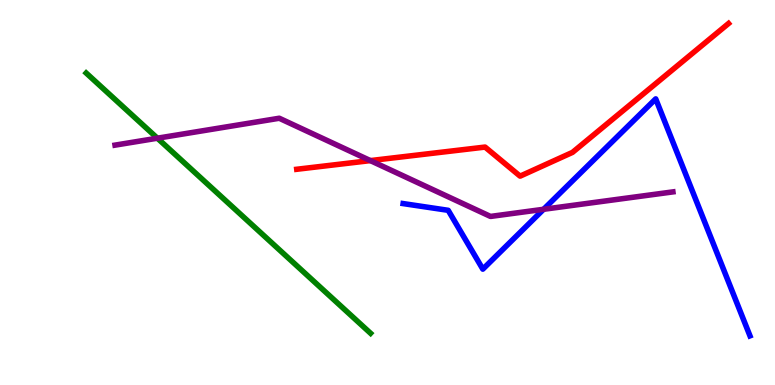[{'lines': ['blue', 'red'], 'intersections': []}, {'lines': ['green', 'red'], 'intersections': []}, {'lines': ['purple', 'red'], 'intersections': [{'x': 4.78, 'y': 5.83}]}, {'lines': ['blue', 'green'], 'intersections': []}, {'lines': ['blue', 'purple'], 'intersections': [{'x': 7.01, 'y': 4.56}]}, {'lines': ['green', 'purple'], 'intersections': [{'x': 2.03, 'y': 6.41}]}]